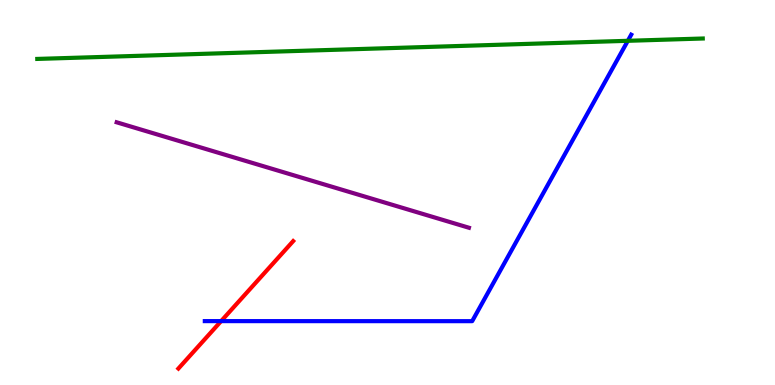[{'lines': ['blue', 'red'], 'intersections': [{'x': 2.85, 'y': 1.66}]}, {'lines': ['green', 'red'], 'intersections': []}, {'lines': ['purple', 'red'], 'intersections': []}, {'lines': ['blue', 'green'], 'intersections': [{'x': 8.1, 'y': 8.94}]}, {'lines': ['blue', 'purple'], 'intersections': []}, {'lines': ['green', 'purple'], 'intersections': []}]